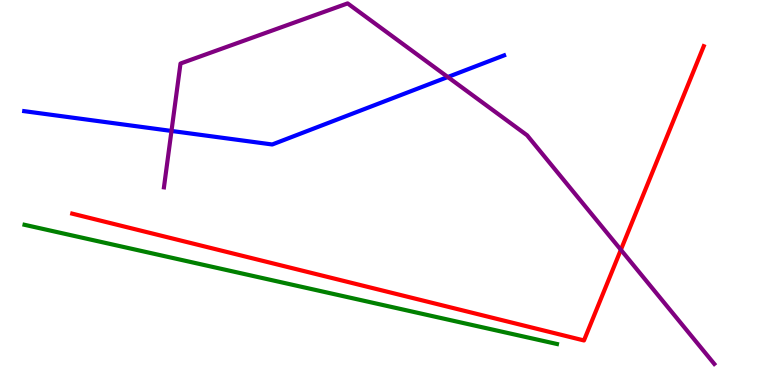[{'lines': ['blue', 'red'], 'intersections': []}, {'lines': ['green', 'red'], 'intersections': []}, {'lines': ['purple', 'red'], 'intersections': [{'x': 8.01, 'y': 3.51}]}, {'lines': ['blue', 'green'], 'intersections': []}, {'lines': ['blue', 'purple'], 'intersections': [{'x': 2.21, 'y': 6.6}, {'x': 5.78, 'y': 8.0}]}, {'lines': ['green', 'purple'], 'intersections': []}]